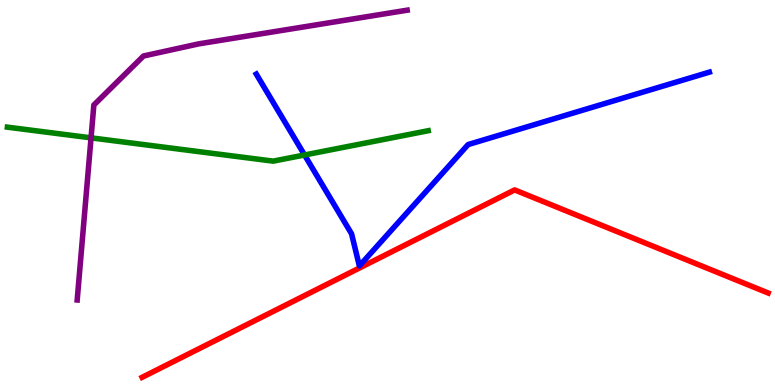[{'lines': ['blue', 'red'], 'intersections': []}, {'lines': ['green', 'red'], 'intersections': []}, {'lines': ['purple', 'red'], 'intersections': []}, {'lines': ['blue', 'green'], 'intersections': [{'x': 3.93, 'y': 5.97}]}, {'lines': ['blue', 'purple'], 'intersections': []}, {'lines': ['green', 'purple'], 'intersections': [{'x': 1.17, 'y': 6.42}]}]